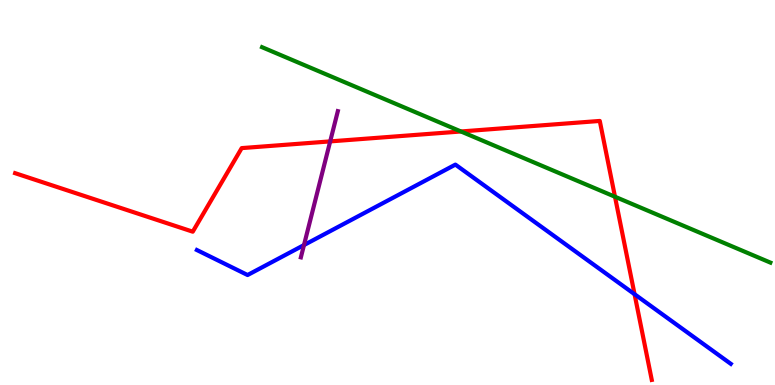[{'lines': ['blue', 'red'], 'intersections': [{'x': 8.19, 'y': 2.36}]}, {'lines': ['green', 'red'], 'intersections': [{'x': 5.95, 'y': 6.59}, {'x': 7.94, 'y': 4.89}]}, {'lines': ['purple', 'red'], 'intersections': [{'x': 4.26, 'y': 6.33}]}, {'lines': ['blue', 'green'], 'intersections': []}, {'lines': ['blue', 'purple'], 'intersections': [{'x': 3.92, 'y': 3.63}]}, {'lines': ['green', 'purple'], 'intersections': []}]